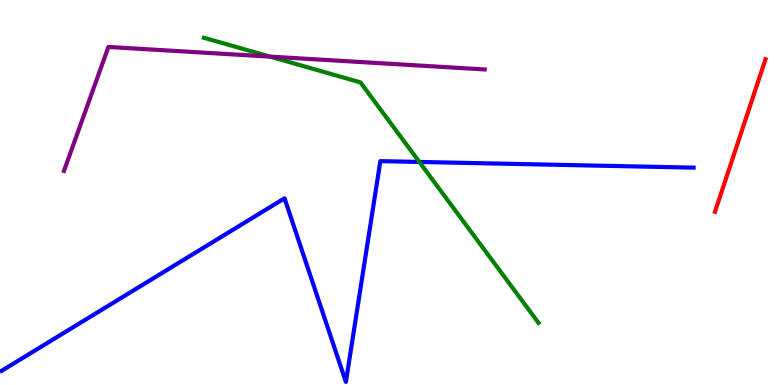[{'lines': ['blue', 'red'], 'intersections': []}, {'lines': ['green', 'red'], 'intersections': []}, {'lines': ['purple', 'red'], 'intersections': []}, {'lines': ['blue', 'green'], 'intersections': [{'x': 5.41, 'y': 5.79}]}, {'lines': ['blue', 'purple'], 'intersections': []}, {'lines': ['green', 'purple'], 'intersections': [{'x': 3.49, 'y': 8.53}]}]